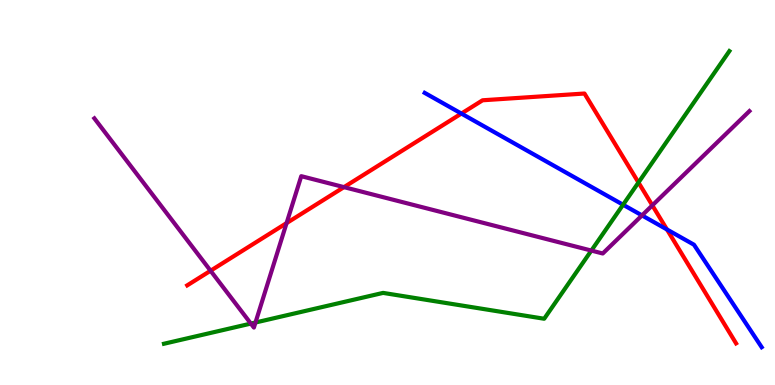[{'lines': ['blue', 'red'], 'intersections': [{'x': 5.95, 'y': 7.05}, {'x': 8.61, 'y': 4.04}]}, {'lines': ['green', 'red'], 'intersections': [{'x': 8.24, 'y': 5.26}]}, {'lines': ['purple', 'red'], 'intersections': [{'x': 2.72, 'y': 2.97}, {'x': 3.7, 'y': 4.21}, {'x': 4.44, 'y': 5.14}, {'x': 8.42, 'y': 4.67}]}, {'lines': ['blue', 'green'], 'intersections': [{'x': 8.04, 'y': 4.68}]}, {'lines': ['blue', 'purple'], 'intersections': [{'x': 8.28, 'y': 4.41}]}, {'lines': ['green', 'purple'], 'intersections': [{'x': 3.24, 'y': 1.6}, {'x': 3.3, 'y': 1.62}, {'x': 7.63, 'y': 3.49}]}]